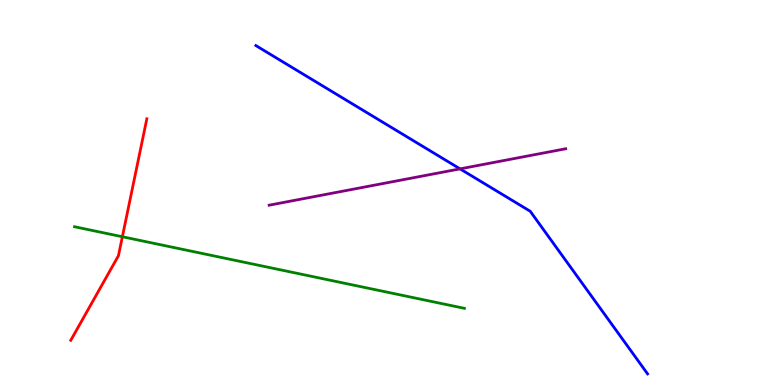[{'lines': ['blue', 'red'], 'intersections': []}, {'lines': ['green', 'red'], 'intersections': [{'x': 1.58, 'y': 3.85}]}, {'lines': ['purple', 'red'], 'intersections': []}, {'lines': ['blue', 'green'], 'intersections': []}, {'lines': ['blue', 'purple'], 'intersections': [{'x': 5.94, 'y': 5.61}]}, {'lines': ['green', 'purple'], 'intersections': []}]